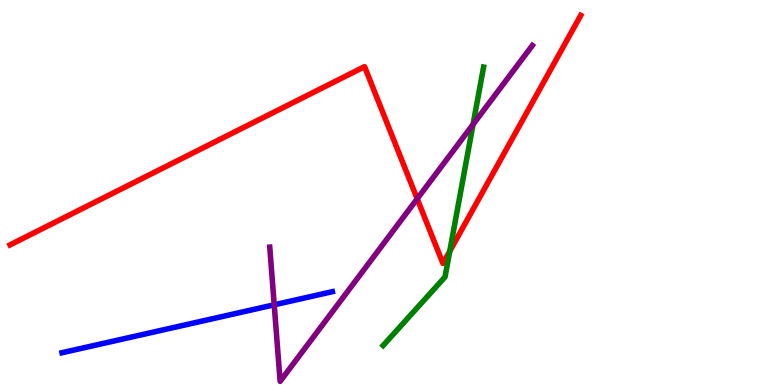[{'lines': ['blue', 'red'], 'intersections': []}, {'lines': ['green', 'red'], 'intersections': [{'x': 5.8, 'y': 3.47}]}, {'lines': ['purple', 'red'], 'intersections': [{'x': 5.38, 'y': 4.84}]}, {'lines': ['blue', 'green'], 'intersections': []}, {'lines': ['blue', 'purple'], 'intersections': [{'x': 3.54, 'y': 2.08}]}, {'lines': ['green', 'purple'], 'intersections': [{'x': 6.1, 'y': 6.77}]}]